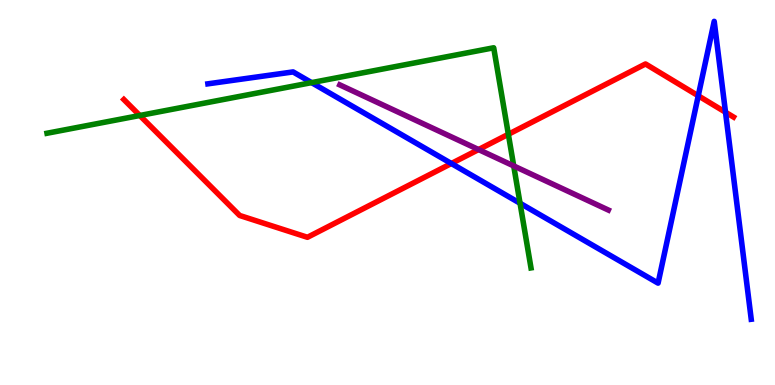[{'lines': ['blue', 'red'], 'intersections': [{'x': 5.82, 'y': 5.75}, {'x': 9.01, 'y': 7.51}, {'x': 9.36, 'y': 7.09}]}, {'lines': ['green', 'red'], 'intersections': [{'x': 1.8, 'y': 7.0}, {'x': 6.56, 'y': 6.51}]}, {'lines': ['purple', 'red'], 'intersections': [{'x': 6.18, 'y': 6.12}]}, {'lines': ['blue', 'green'], 'intersections': [{'x': 4.02, 'y': 7.85}, {'x': 6.71, 'y': 4.72}]}, {'lines': ['blue', 'purple'], 'intersections': []}, {'lines': ['green', 'purple'], 'intersections': [{'x': 6.63, 'y': 5.69}]}]